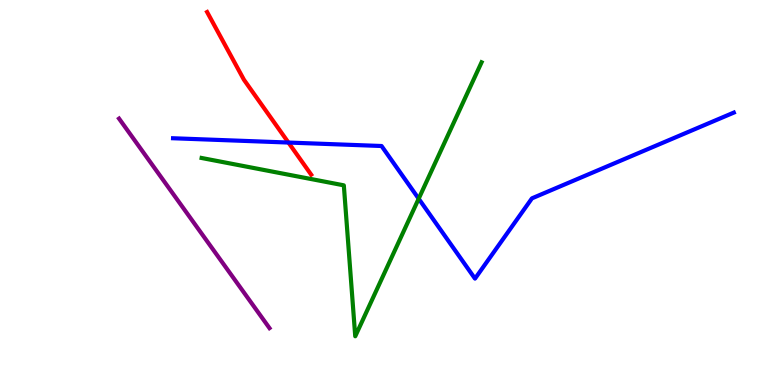[{'lines': ['blue', 'red'], 'intersections': [{'x': 3.72, 'y': 6.3}]}, {'lines': ['green', 'red'], 'intersections': []}, {'lines': ['purple', 'red'], 'intersections': []}, {'lines': ['blue', 'green'], 'intersections': [{'x': 5.4, 'y': 4.84}]}, {'lines': ['blue', 'purple'], 'intersections': []}, {'lines': ['green', 'purple'], 'intersections': []}]